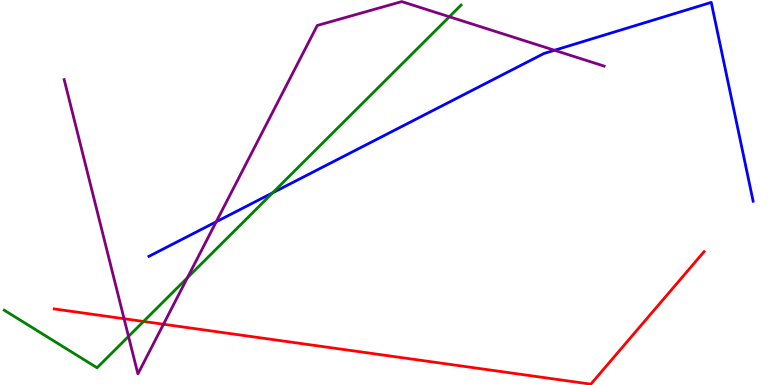[{'lines': ['blue', 'red'], 'intersections': []}, {'lines': ['green', 'red'], 'intersections': [{'x': 1.85, 'y': 1.65}]}, {'lines': ['purple', 'red'], 'intersections': [{'x': 1.6, 'y': 1.72}, {'x': 2.11, 'y': 1.58}]}, {'lines': ['blue', 'green'], 'intersections': [{'x': 3.52, 'y': 4.99}]}, {'lines': ['blue', 'purple'], 'intersections': [{'x': 2.79, 'y': 4.24}, {'x': 7.15, 'y': 8.69}]}, {'lines': ['green', 'purple'], 'intersections': [{'x': 1.66, 'y': 1.26}, {'x': 2.42, 'y': 2.79}, {'x': 5.8, 'y': 9.56}]}]